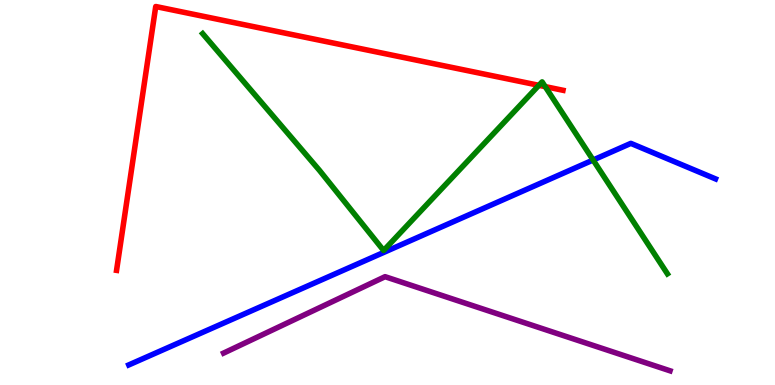[{'lines': ['blue', 'red'], 'intersections': []}, {'lines': ['green', 'red'], 'intersections': [{'x': 6.95, 'y': 7.78}, {'x': 7.03, 'y': 7.75}]}, {'lines': ['purple', 'red'], 'intersections': []}, {'lines': ['blue', 'green'], 'intersections': [{'x': 7.65, 'y': 5.84}]}, {'lines': ['blue', 'purple'], 'intersections': []}, {'lines': ['green', 'purple'], 'intersections': []}]